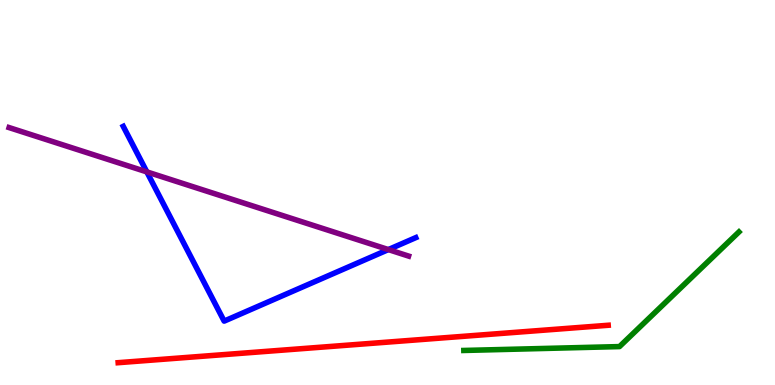[{'lines': ['blue', 'red'], 'intersections': []}, {'lines': ['green', 'red'], 'intersections': []}, {'lines': ['purple', 'red'], 'intersections': []}, {'lines': ['blue', 'green'], 'intersections': []}, {'lines': ['blue', 'purple'], 'intersections': [{'x': 1.89, 'y': 5.54}, {'x': 5.01, 'y': 3.52}]}, {'lines': ['green', 'purple'], 'intersections': []}]